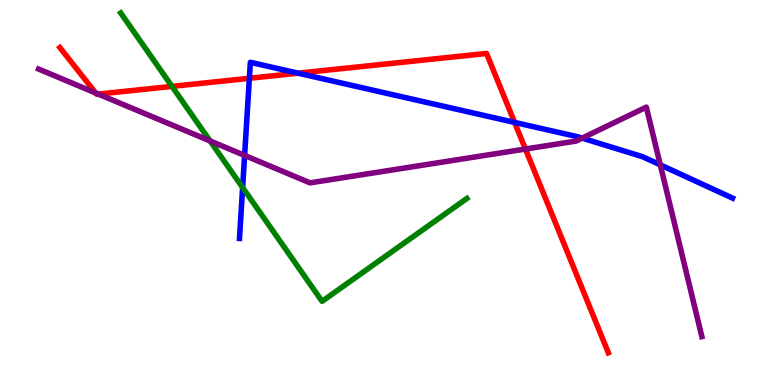[{'lines': ['blue', 'red'], 'intersections': [{'x': 3.22, 'y': 7.97}, {'x': 3.85, 'y': 8.1}, {'x': 6.64, 'y': 6.82}]}, {'lines': ['green', 'red'], 'intersections': [{'x': 2.22, 'y': 7.76}]}, {'lines': ['purple', 'red'], 'intersections': [{'x': 1.24, 'y': 7.58}, {'x': 1.27, 'y': 7.56}, {'x': 6.78, 'y': 6.13}]}, {'lines': ['blue', 'green'], 'intersections': [{'x': 3.13, 'y': 5.13}]}, {'lines': ['blue', 'purple'], 'intersections': [{'x': 3.16, 'y': 5.96}, {'x': 7.51, 'y': 6.41}, {'x': 8.52, 'y': 5.72}]}, {'lines': ['green', 'purple'], 'intersections': [{'x': 2.71, 'y': 6.34}]}]